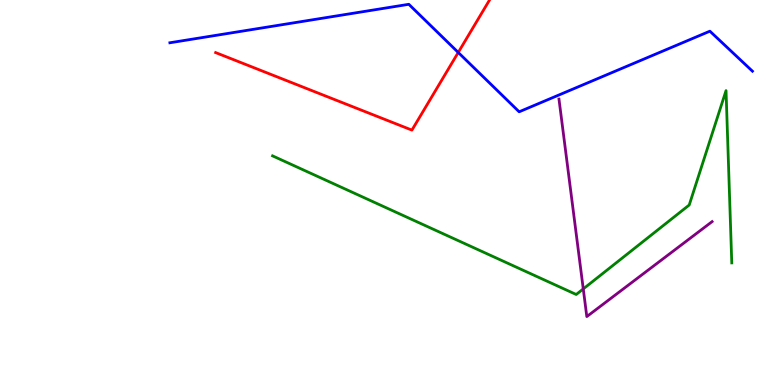[{'lines': ['blue', 'red'], 'intersections': [{'x': 5.91, 'y': 8.64}]}, {'lines': ['green', 'red'], 'intersections': []}, {'lines': ['purple', 'red'], 'intersections': []}, {'lines': ['blue', 'green'], 'intersections': []}, {'lines': ['blue', 'purple'], 'intersections': []}, {'lines': ['green', 'purple'], 'intersections': [{'x': 7.53, 'y': 2.5}]}]